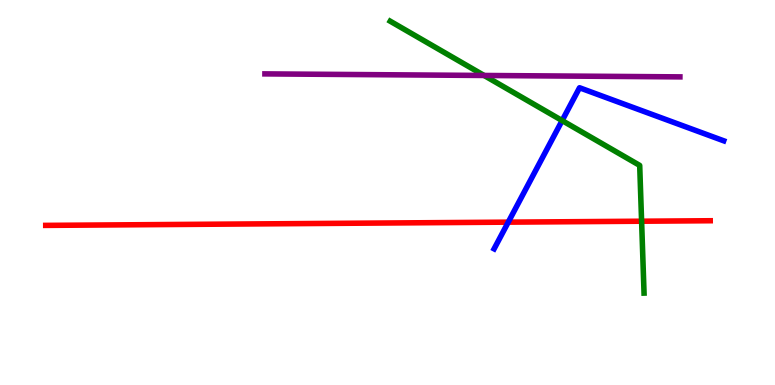[{'lines': ['blue', 'red'], 'intersections': [{'x': 6.56, 'y': 4.23}]}, {'lines': ['green', 'red'], 'intersections': [{'x': 8.28, 'y': 4.25}]}, {'lines': ['purple', 'red'], 'intersections': []}, {'lines': ['blue', 'green'], 'intersections': [{'x': 7.25, 'y': 6.87}]}, {'lines': ['blue', 'purple'], 'intersections': []}, {'lines': ['green', 'purple'], 'intersections': [{'x': 6.25, 'y': 8.04}]}]